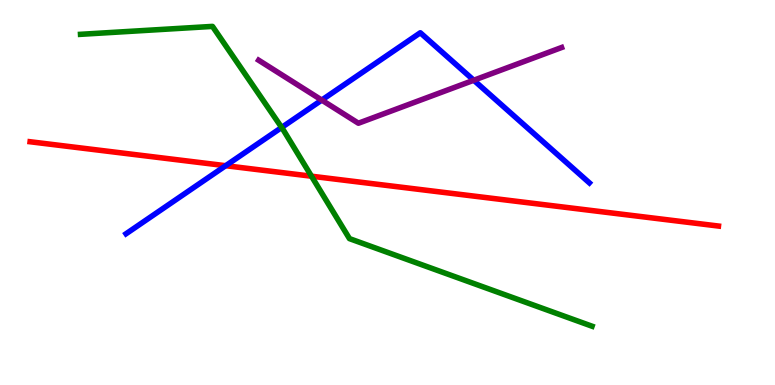[{'lines': ['blue', 'red'], 'intersections': [{'x': 2.91, 'y': 5.7}]}, {'lines': ['green', 'red'], 'intersections': [{'x': 4.02, 'y': 5.42}]}, {'lines': ['purple', 'red'], 'intersections': []}, {'lines': ['blue', 'green'], 'intersections': [{'x': 3.63, 'y': 6.69}]}, {'lines': ['blue', 'purple'], 'intersections': [{'x': 4.15, 'y': 7.4}, {'x': 6.11, 'y': 7.92}]}, {'lines': ['green', 'purple'], 'intersections': []}]